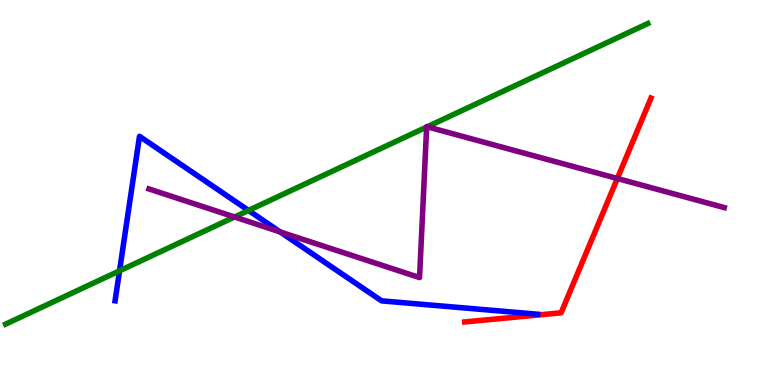[{'lines': ['blue', 'red'], 'intersections': []}, {'lines': ['green', 'red'], 'intersections': []}, {'lines': ['purple', 'red'], 'intersections': [{'x': 7.97, 'y': 5.36}]}, {'lines': ['blue', 'green'], 'intersections': [{'x': 1.54, 'y': 2.97}, {'x': 3.21, 'y': 4.53}]}, {'lines': ['blue', 'purple'], 'intersections': [{'x': 3.61, 'y': 3.98}]}, {'lines': ['green', 'purple'], 'intersections': [{'x': 3.03, 'y': 4.36}, {'x': 5.51, 'y': 6.7}, {'x': 5.51, 'y': 6.71}]}]